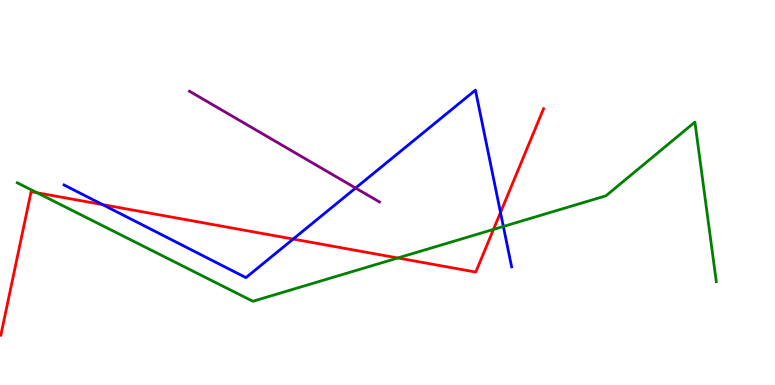[{'lines': ['blue', 'red'], 'intersections': [{'x': 1.32, 'y': 4.69}, {'x': 3.78, 'y': 3.79}, {'x': 6.46, 'y': 4.48}]}, {'lines': ['green', 'red'], 'intersections': [{'x': 0.479, 'y': 4.99}, {'x': 5.13, 'y': 3.3}, {'x': 6.37, 'y': 4.04}]}, {'lines': ['purple', 'red'], 'intersections': []}, {'lines': ['blue', 'green'], 'intersections': [{'x': 6.49, 'y': 4.12}]}, {'lines': ['blue', 'purple'], 'intersections': [{'x': 4.59, 'y': 5.12}]}, {'lines': ['green', 'purple'], 'intersections': []}]